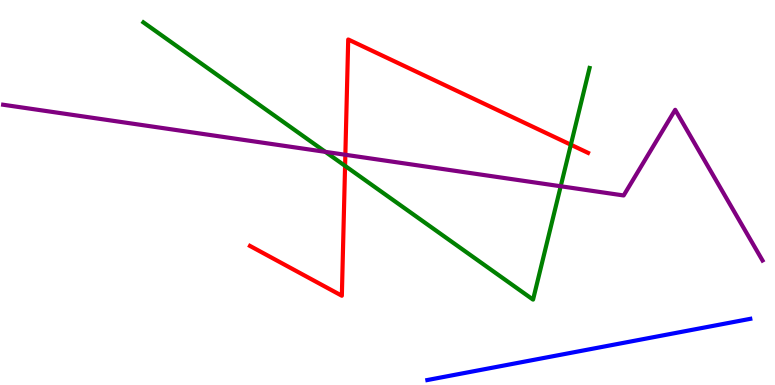[{'lines': ['blue', 'red'], 'intersections': []}, {'lines': ['green', 'red'], 'intersections': [{'x': 4.45, 'y': 5.69}, {'x': 7.37, 'y': 6.24}]}, {'lines': ['purple', 'red'], 'intersections': [{'x': 4.46, 'y': 5.98}]}, {'lines': ['blue', 'green'], 'intersections': []}, {'lines': ['blue', 'purple'], 'intersections': []}, {'lines': ['green', 'purple'], 'intersections': [{'x': 4.2, 'y': 6.06}, {'x': 7.24, 'y': 5.16}]}]